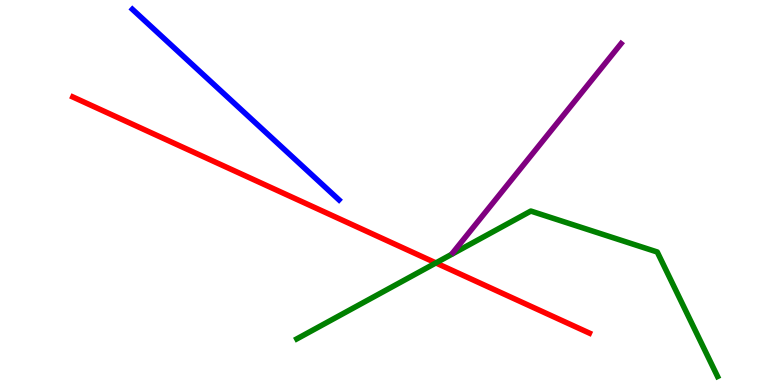[{'lines': ['blue', 'red'], 'intersections': []}, {'lines': ['green', 'red'], 'intersections': [{'x': 5.62, 'y': 3.17}]}, {'lines': ['purple', 'red'], 'intersections': []}, {'lines': ['blue', 'green'], 'intersections': []}, {'lines': ['blue', 'purple'], 'intersections': []}, {'lines': ['green', 'purple'], 'intersections': []}]